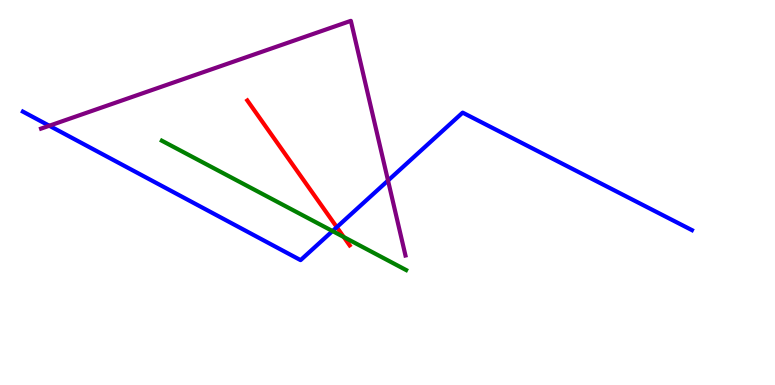[{'lines': ['blue', 'red'], 'intersections': [{'x': 4.35, 'y': 4.1}]}, {'lines': ['green', 'red'], 'intersections': [{'x': 4.44, 'y': 3.84}]}, {'lines': ['purple', 'red'], 'intersections': []}, {'lines': ['blue', 'green'], 'intersections': [{'x': 4.29, 'y': 4.0}]}, {'lines': ['blue', 'purple'], 'intersections': [{'x': 0.636, 'y': 6.73}, {'x': 5.01, 'y': 5.31}]}, {'lines': ['green', 'purple'], 'intersections': []}]